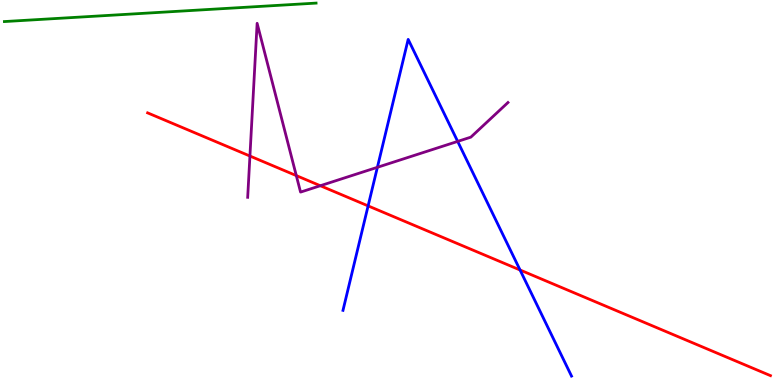[{'lines': ['blue', 'red'], 'intersections': [{'x': 4.75, 'y': 4.65}, {'x': 6.71, 'y': 2.99}]}, {'lines': ['green', 'red'], 'intersections': []}, {'lines': ['purple', 'red'], 'intersections': [{'x': 3.22, 'y': 5.95}, {'x': 3.82, 'y': 5.44}, {'x': 4.13, 'y': 5.18}]}, {'lines': ['blue', 'green'], 'intersections': []}, {'lines': ['blue', 'purple'], 'intersections': [{'x': 4.87, 'y': 5.65}, {'x': 5.91, 'y': 6.33}]}, {'lines': ['green', 'purple'], 'intersections': []}]